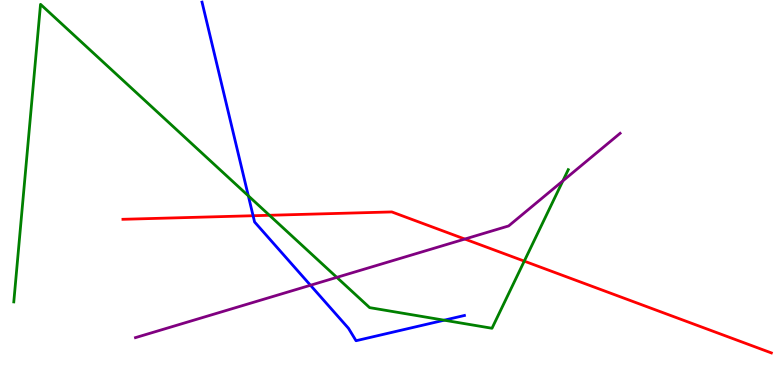[{'lines': ['blue', 'red'], 'intersections': [{'x': 3.27, 'y': 4.4}]}, {'lines': ['green', 'red'], 'intersections': [{'x': 3.48, 'y': 4.41}, {'x': 6.76, 'y': 3.22}]}, {'lines': ['purple', 'red'], 'intersections': [{'x': 6.0, 'y': 3.79}]}, {'lines': ['blue', 'green'], 'intersections': [{'x': 3.2, 'y': 4.91}, {'x': 5.73, 'y': 1.68}]}, {'lines': ['blue', 'purple'], 'intersections': [{'x': 4.01, 'y': 2.59}]}, {'lines': ['green', 'purple'], 'intersections': [{'x': 4.35, 'y': 2.8}, {'x': 7.26, 'y': 5.3}]}]